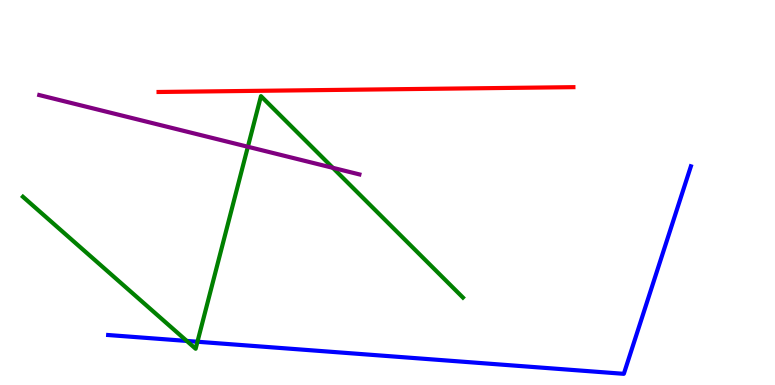[{'lines': ['blue', 'red'], 'intersections': []}, {'lines': ['green', 'red'], 'intersections': []}, {'lines': ['purple', 'red'], 'intersections': []}, {'lines': ['blue', 'green'], 'intersections': [{'x': 2.41, 'y': 1.14}, {'x': 2.55, 'y': 1.12}]}, {'lines': ['blue', 'purple'], 'intersections': []}, {'lines': ['green', 'purple'], 'intersections': [{'x': 3.2, 'y': 6.19}, {'x': 4.29, 'y': 5.64}]}]